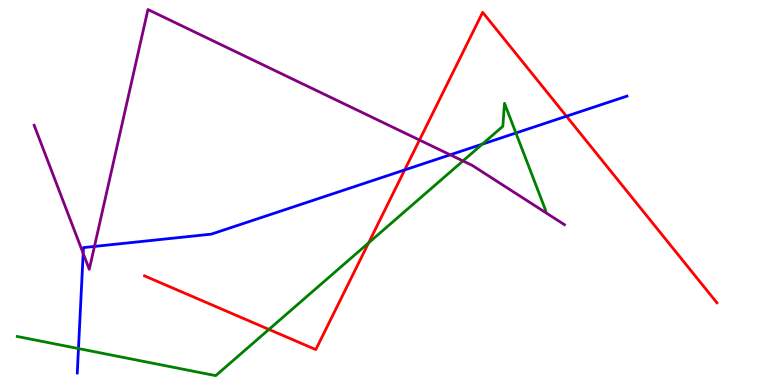[{'lines': ['blue', 'red'], 'intersections': [{'x': 5.22, 'y': 5.59}, {'x': 7.31, 'y': 6.98}]}, {'lines': ['green', 'red'], 'intersections': [{'x': 3.47, 'y': 1.44}, {'x': 4.76, 'y': 3.69}]}, {'lines': ['purple', 'red'], 'intersections': [{'x': 5.41, 'y': 6.36}]}, {'lines': ['blue', 'green'], 'intersections': [{'x': 1.01, 'y': 0.947}, {'x': 6.22, 'y': 6.26}, {'x': 6.66, 'y': 6.55}]}, {'lines': ['blue', 'purple'], 'intersections': [{'x': 1.07, 'y': 3.42}, {'x': 1.22, 'y': 3.6}, {'x': 5.81, 'y': 5.98}]}, {'lines': ['green', 'purple'], 'intersections': [{'x': 5.97, 'y': 5.82}]}]